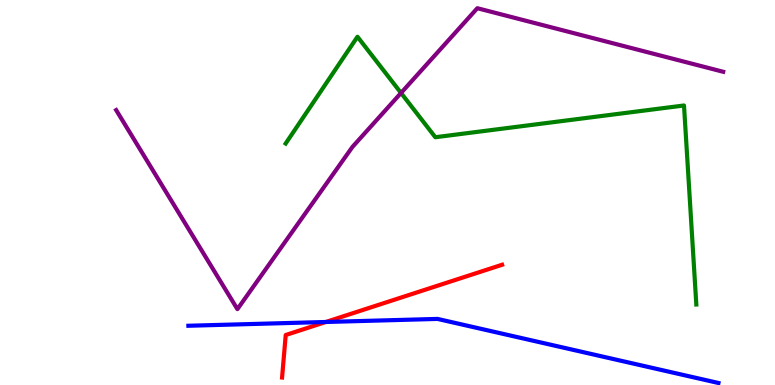[{'lines': ['blue', 'red'], 'intersections': [{'x': 4.2, 'y': 1.64}]}, {'lines': ['green', 'red'], 'intersections': []}, {'lines': ['purple', 'red'], 'intersections': []}, {'lines': ['blue', 'green'], 'intersections': []}, {'lines': ['blue', 'purple'], 'intersections': []}, {'lines': ['green', 'purple'], 'intersections': [{'x': 5.17, 'y': 7.59}]}]